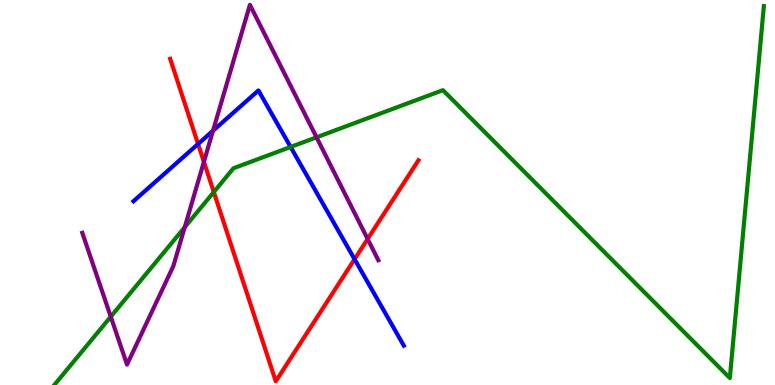[{'lines': ['blue', 'red'], 'intersections': [{'x': 2.56, 'y': 6.26}, {'x': 4.58, 'y': 3.27}]}, {'lines': ['green', 'red'], 'intersections': [{'x': 2.76, 'y': 5.01}]}, {'lines': ['purple', 'red'], 'intersections': [{'x': 2.63, 'y': 5.8}, {'x': 4.74, 'y': 3.79}]}, {'lines': ['blue', 'green'], 'intersections': [{'x': 3.75, 'y': 6.18}]}, {'lines': ['blue', 'purple'], 'intersections': [{'x': 2.75, 'y': 6.6}]}, {'lines': ['green', 'purple'], 'intersections': [{'x': 1.43, 'y': 1.77}, {'x': 2.38, 'y': 4.1}, {'x': 4.08, 'y': 6.43}]}]